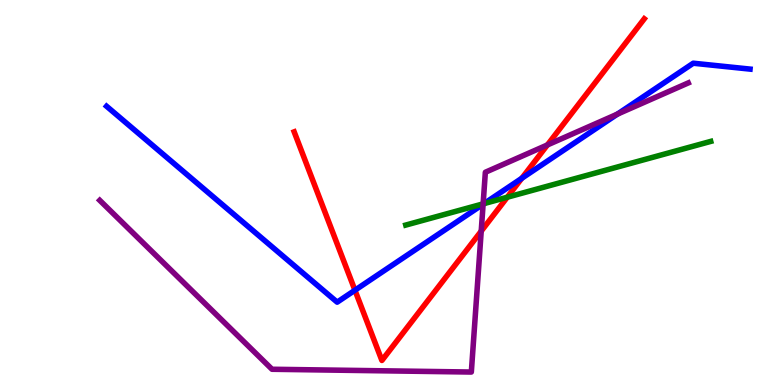[{'lines': ['blue', 'red'], 'intersections': [{'x': 4.58, 'y': 2.46}, {'x': 6.73, 'y': 5.37}]}, {'lines': ['green', 'red'], 'intersections': [{'x': 6.55, 'y': 4.88}]}, {'lines': ['purple', 'red'], 'intersections': [{'x': 6.21, 'y': 4.0}, {'x': 7.06, 'y': 6.24}]}, {'lines': ['blue', 'green'], 'intersections': [{'x': 6.25, 'y': 4.71}]}, {'lines': ['blue', 'purple'], 'intersections': [{'x': 6.23, 'y': 4.7}, {'x': 7.97, 'y': 7.04}]}, {'lines': ['green', 'purple'], 'intersections': [{'x': 6.23, 'y': 4.71}]}]